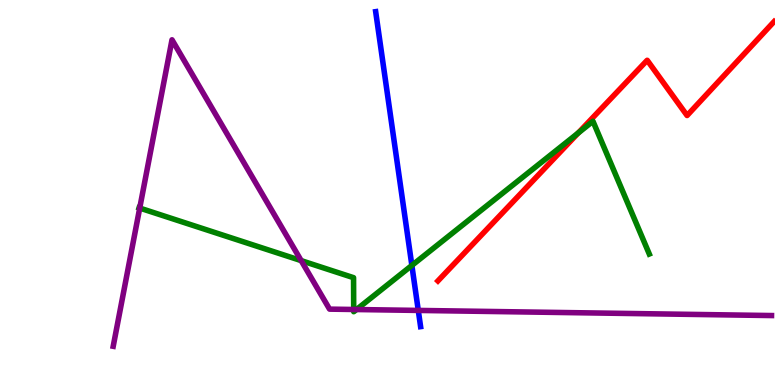[{'lines': ['blue', 'red'], 'intersections': []}, {'lines': ['green', 'red'], 'intersections': [{'x': 7.46, 'y': 6.55}]}, {'lines': ['purple', 'red'], 'intersections': []}, {'lines': ['blue', 'green'], 'intersections': [{'x': 5.31, 'y': 3.11}]}, {'lines': ['blue', 'purple'], 'intersections': [{'x': 5.4, 'y': 1.94}]}, {'lines': ['green', 'purple'], 'intersections': [{'x': 1.8, 'y': 4.6}, {'x': 3.89, 'y': 3.23}, {'x': 4.56, 'y': 1.96}, {'x': 4.6, 'y': 1.96}]}]